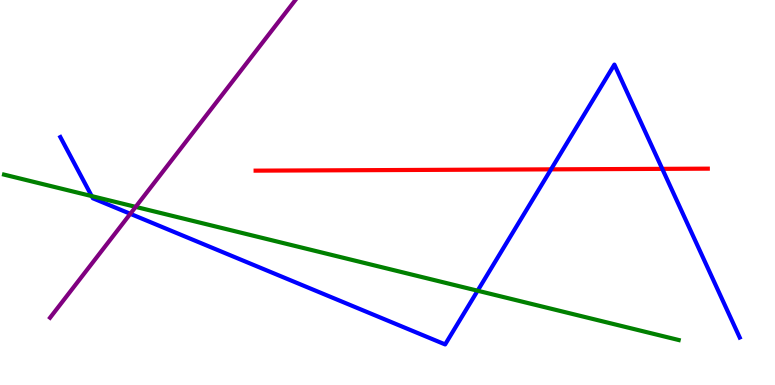[{'lines': ['blue', 'red'], 'intersections': [{'x': 7.11, 'y': 5.6}, {'x': 8.55, 'y': 5.61}]}, {'lines': ['green', 'red'], 'intersections': []}, {'lines': ['purple', 'red'], 'intersections': []}, {'lines': ['blue', 'green'], 'intersections': [{'x': 1.18, 'y': 4.91}, {'x': 6.16, 'y': 2.45}]}, {'lines': ['blue', 'purple'], 'intersections': [{'x': 1.68, 'y': 4.45}]}, {'lines': ['green', 'purple'], 'intersections': [{'x': 1.75, 'y': 4.63}]}]